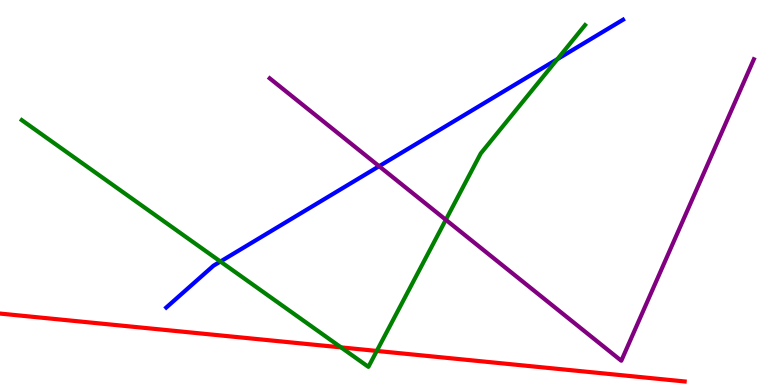[{'lines': ['blue', 'red'], 'intersections': []}, {'lines': ['green', 'red'], 'intersections': [{'x': 4.4, 'y': 0.977}, {'x': 4.86, 'y': 0.885}]}, {'lines': ['purple', 'red'], 'intersections': []}, {'lines': ['blue', 'green'], 'intersections': [{'x': 2.84, 'y': 3.21}, {'x': 7.19, 'y': 8.46}]}, {'lines': ['blue', 'purple'], 'intersections': [{'x': 4.89, 'y': 5.68}]}, {'lines': ['green', 'purple'], 'intersections': [{'x': 5.75, 'y': 4.29}]}]